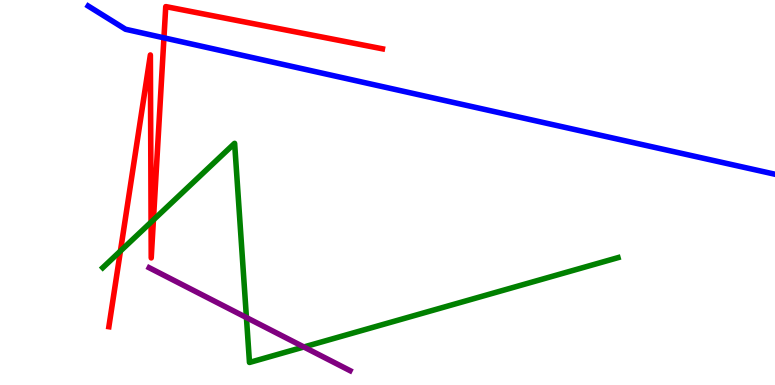[{'lines': ['blue', 'red'], 'intersections': [{'x': 2.12, 'y': 9.02}]}, {'lines': ['green', 'red'], 'intersections': [{'x': 1.55, 'y': 3.48}, {'x': 1.95, 'y': 4.23}, {'x': 1.98, 'y': 4.29}]}, {'lines': ['purple', 'red'], 'intersections': []}, {'lines': ['blue', 'green'], 'intersections': []}, {'lines': ['blue', 'purple'], 'intersections': []}, {'lines': ['green', 'purple'], 'intersections': [{'x': 3.18, 'y': 1.75}, {'x': 3.92, 'y': 0.988}]}]